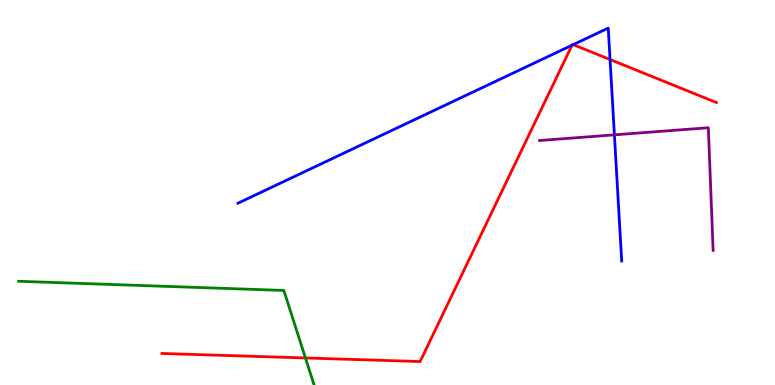[{'lines': ['blue', 'red'], 'intersections': [{'x': 7.38, 'y': 8.83}, {'x': 7.4, 'y': 8.84}, {'x': 7.87, 'y': 8.45}]}, {'lines': ['green', 'red'], 'intersections': [{'x': 3.94, 'y': 0.702}]}, {'lines': ['purple', 'red'], 'intersections': []}, {'lines': ['blue', 'green'], 'intersections': []}, {'lines': ['blue', 'purple'], 'intersections': [{'x': 7.93, 'y': 6.5}]}, {'lines': ['green', 'purple'], 'intersections': []}]